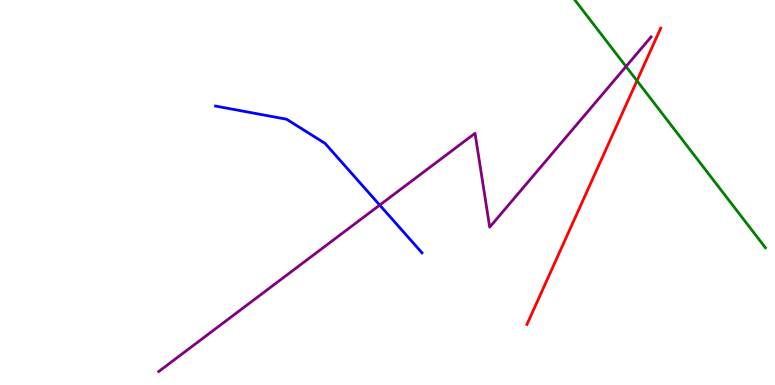[{'lines': ['blue', 'red'], 'intersections': []}, {'lines': ['green', 'red'], 'intersections': [{'x': 8.22, 'y': 7.9}]}, {'lines': ['purple', 'red'], 'intersections': []}, {'lines': ['blue', 'green'], 'intersections': []}, {'lines': ['blue', 'purple'], 'intersections': [{'x': 4.9, 'y': 4.67}]}, {'lines': ['green', 'purple'], 'intersections': [{'x': 8.08, 'y': 8.27}]}]